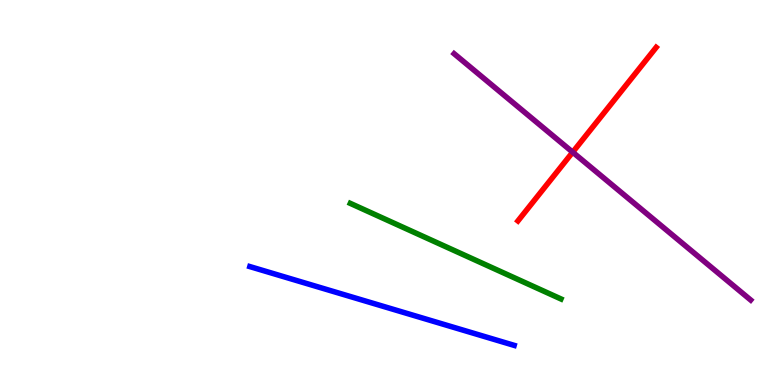[{'lines': ['blue', 'red'], 'intersections': []}, {'lines': ['green', 'red'], 'intersections': []}, {'lines': ['purple', 'red'], 'intersections': [{'x': 7.39, 'y': 6.05}]}, {'lines': ['blue', 'green'], 'intersections': []}, {'lines': ['blue', 'purple'], 'intersections': []}, {'lines': ['green', 'purple'], 'intersections': []}]